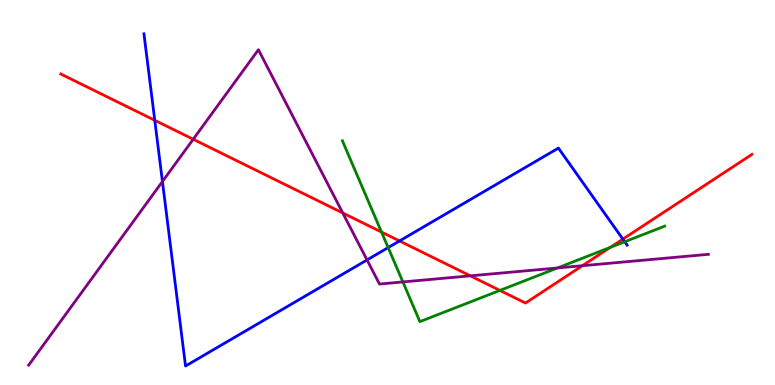[{'lines': ['blue', 'red'], 'intersections': [{'x': 2.0, 'y': 6.88}, {'x': 5.16, 'y': 3.74}, {'x': 8.04, 'y': 3.79}]}, {'lines': ['green', 'red'], 'intersections': [{'x': 4.92, 'y': 3.97}, {'x': 6.45, 'y': 2.46}, {'x': 7.88, 'y': 3.58}]}, {'lines': ['purple', 'red'], 'intersections': [{'x': 2.49, 'y': 6.38}, {'x': 4.42, 'y': 4.47}, {'x': 6.07, 'y': 2.84}, {'x': 7.51, 'y': 3.1}]}, {'lines': ['blue', 'green'], 'intersections': [{'x': 5.01, 'y': 3.57}, {'x': 8.06, 'y': 3.72}]}, {'lines': ['blue', 'purple'], 'intersections': [{'x': 2.1, 'y': 5.29}, {'x': 4.74, 'y': 3.25}]}, {'lines': ['green', 'purple'], 'intersections': [{'x': 5.2, 'y': 2.68}, {'x': 7.19, 'y': 3.04}]}]